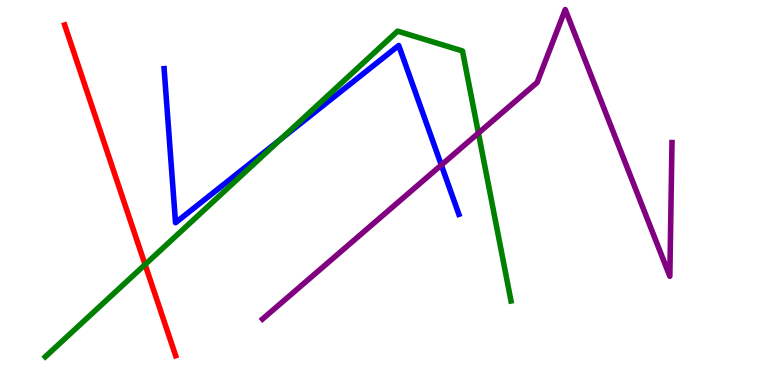[{'lines': ['blue', 'red'], 'intersections': []}, {'lines': ['green', 'red'], 'intersections': [{'x': 1.87, 'y': 3.13}]}, {'lines': ['purple', 'red'], 'intersections': []}, {'lines': ['blue', 'green'], 'intersections': [{'x': 3.62, 'y': 6.38}]}, {'lines': ['blue', 'purple'], 'intersections': [{'x': 5.69, 'y': 5.71}]}, {'lines': ['green', 'purple'], 'intersections': [{'x': 6.17, 'y': 6.54}]}]